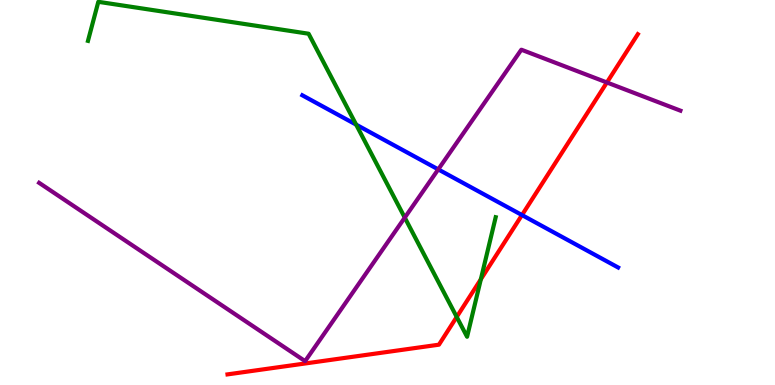[{'lines': ['blue', 'red'], 'intersections': [{'x': 6.74, 'y': 4.41}]}, {'lines': ['green', 'red'], 'intersections': [{'x': 5.89, 'y': 1.77}, {'x': 6.2, 'y': 2.75}]}, {'lines': ['purple', 'red'], 'intersections': [{'x': 7.83, 'y': 7.86}]}, {'lines': ['blue', 'green'], 'intersections': [{'x': 4.6, 'y': 6.76}]}, {'lines': ['blue', 'purple'], 'intersections': [{'x': 5.65, 'y': 5.6}]}, {'lines': ['green', 'purple'], 'intersections': [{'x': 5.22, 'y': 4.35}]}]